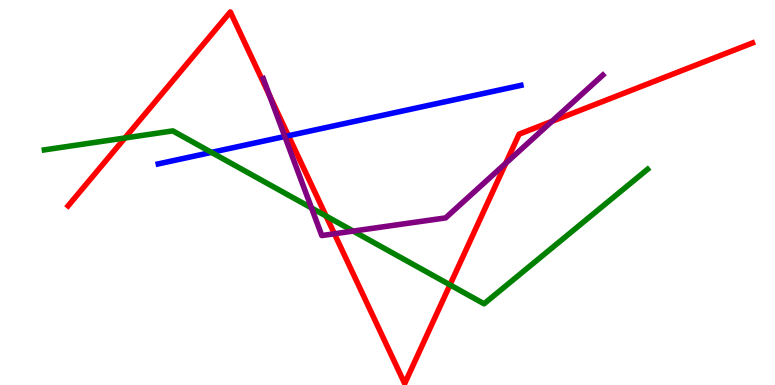[{'lines': ['blue', 'red'], 'intersections': [{'x': 3.72, 'y': 6.47}]}, {'lines': ['green', 'red'], 'intersections': [{'x': 1.61, 'y': 6.42}, {'x': 4.21, 'y': 4.39}, {'x': 5.81, 'y': 2.6}]}, {'lines': ['purple', 'red'], 'intersections': [{'x': 3.48, 'y': 7.51}, {'x': 4.31, 'y': 3.93}, {'x': 6.53, 'y': 5.76}, {'x': 7.12, 'y': 6.85}]}, {'lines': ['blue', 'green'], 'intersections': [{'x': 2.73, 'y': 6.04}]}, {'lines': ['blue', 'purple'], 'intersections': [{'x': 3.68, 'y': 6.45}]}, {'lines': ['green', 'purple'], 'intersections': [{'x': 4.02, 'y': 4.6}, {'x': 4.56, 'y': 4.0}]}]